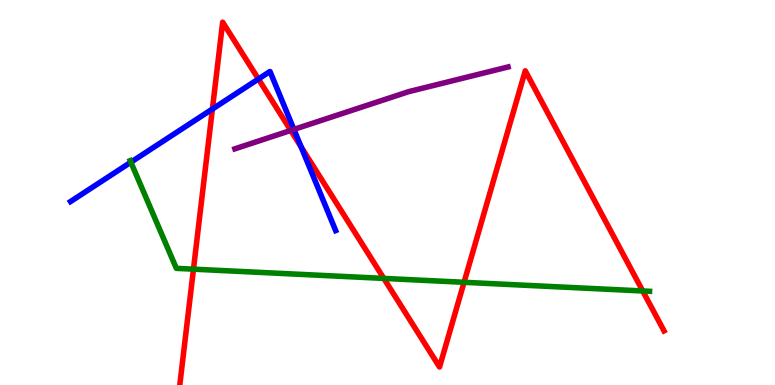[{'lines': ['blue', 'red'], 'intersections': [{'x': 2.74, 'y': 7.17}, {'x': 3.33, 'y': 7.95}, {'x': 3.89, 'y': 6.18}]}, {'lines': ['green', 'red'], 'intersections': [{'x': 2.5, 'y': 3.01}, {'x': 4.95, 'y': 2.77}, {'x': 5.99, 'y': 2.67}, {'x': 8.29, 'y': 2.44}]}, {'lines': ['purple', 'red'], 'intersections': [{'x': 3.75, 'y': 6.61}]}, {'lines': ['blue', 'green'], 'intersections': [{'x': 1.69, 'y': 5.79}]}, {'lines': ['blue', 'purple'], 'intersections': [{'x': 3.79, 'y': 6.64}]}, {'lines': ['green', 'purple'], 'intersections': []}]